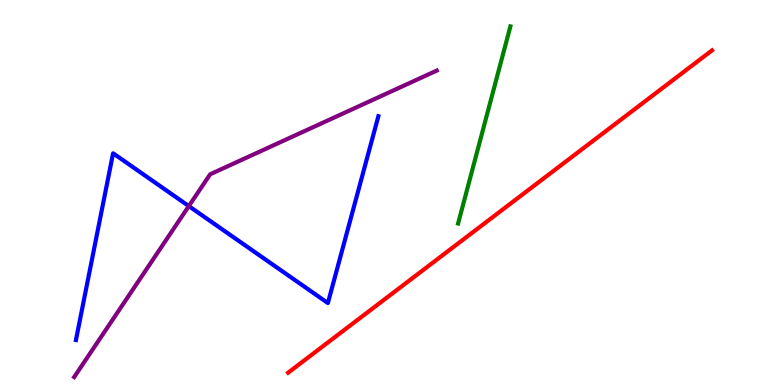[{'lines': ['blue', 'red'], 'intersections': []}, {'lines': ['green', 'red'], 'intersections': []}, {'lines': ['purple', 'red'], 'intersections': []}, {'lines': ['blue', 'green'], 'intersections': []}, {'lines': ['blue', 'purple'], 'intersections': [{'x': 2.44, 'y': 4.65}]}, {'lines': ['green', 'purple'], 'intersections': []}]